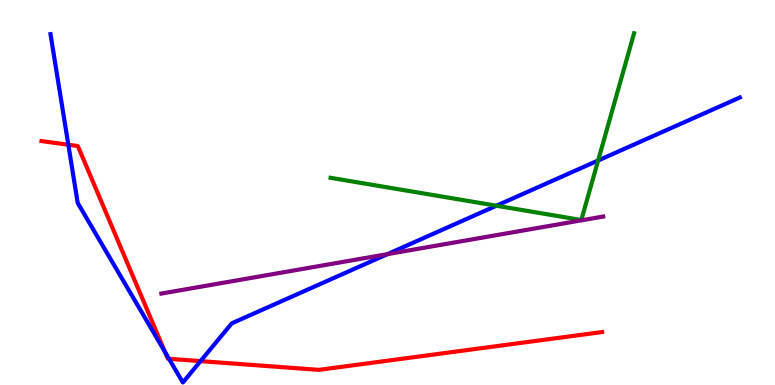[{'lines': ['blue', 'red'], 'intersections': [{'x': 0.882, 'y': 6.24}, {'x': 2.13, 'y': 0.86}, {'x': 2.18, 'y': 0.681}, {'x': 2.59, 'y': 0.62}]}, {'lines': ['green', 'red'], 'intersections': []}, {'lines': ['purple', 'red'], 'intersections': []}, {'lines': ['blue', 'green'], 'intersections': [{'x': 6.41, 'y': 4.66}, {'x': 7.72, 'y': 5.83}]}, {'lines': ['blue', 'purple'], 'intersections': [{'x': 5.0, 'y': 3.4}]}, {'lines': ['green', 'purple'], 'intersections': []}]